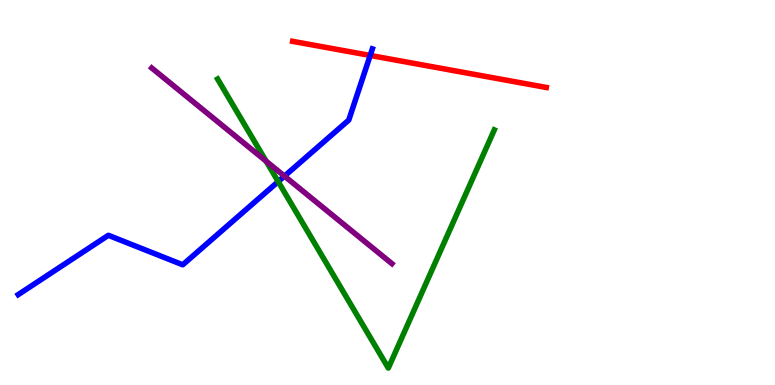[{'lines': ['blue', 'red'], 'intersections': [{'x': 4.78, 'y': 8.56}]}, {'lines': ['green', 'red'], 'intersections': []}, {'lines': ['purple', 'red'], 'intersections': []}, {'lines': ['blue', 'green'], 'intersections': [{'x': 3.59, 'y': 5.28}]}, {'lines': ['blue', 'purple'], 'intersections': [{'x': 3.67, 'y': 5.43}]}, {'lines': ['green', 'purple'], 'intersections': [{'x': 3.43, 'y': 5.81}]}]